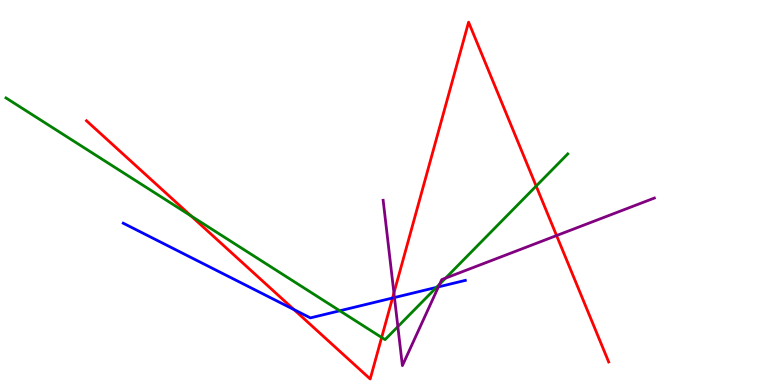[{'lines': ['blue', 'red'], 'intersections': [{'x': 3.79, 'y': 1.96}, {'x': 5.06, 'y': 2.26}]}, {'lines': ['green', 'red'], 'intersections': [{'x': 2.47, 'y': 4.39}, {'x': 4.92, 'y': 1.23}, {'x': 6.92, 'y': 5.17}]}, {'lines': ['purple', 'red'], 'intersections': [{'x': 5.08, 'y': 2.39}, {'x': 7.18, 'y': 3.88}]}, {'lines': ['blue', 'green'], 'intersections': [{'x': 4.38, 'y': 1.93}, {'x': 5.63, 'y': 2.54}]}, {'lines': ['blue', 'purple'], 'intersections': [{'x': 5.09, 'y': 2.27}, {'x': 5.66, 'y': 2.55}]}, {'lines': ['green', 'purple'], 'intersections': [{'x': 5.13, 'y': 1.52}, {'x': 5.67, 'y': 2.62}, {'x': 5.75, 'y': 2.78}]}]